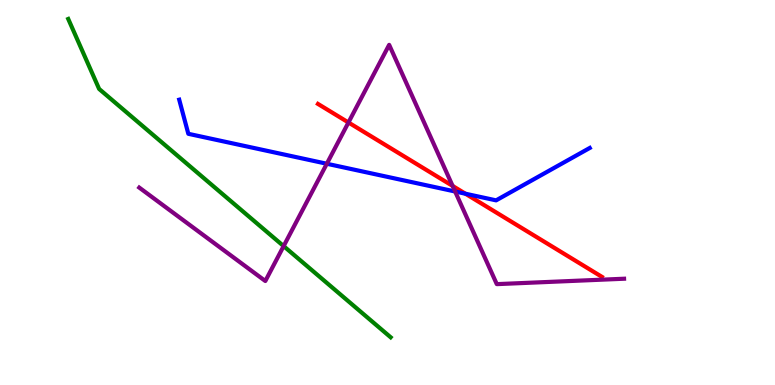[{'lines': ['blue', 'red'], 'intersections': [{'x': 6.01, 'y': 4.97}]}, {'lines': ['green', 'red'], 'intersections': []}, {'lines': ['purple', 'red'], 'intersections': [{'x': 4.5, 'y': 6.82}, {'x': 5.84, 'y': 5.17}]}, {'lines': ['blue', 'green'], 'intersections': []}, {'lines': ['blue', 'purple'], 'intersections': [{'x': 4.22, 'y': 5.75}, {'x': 5.87, 'y': 5.03}]}, {'lines': ['green', 'purple'], 'intersections': [{'x': 3.66, 'y': 3.61}]}]